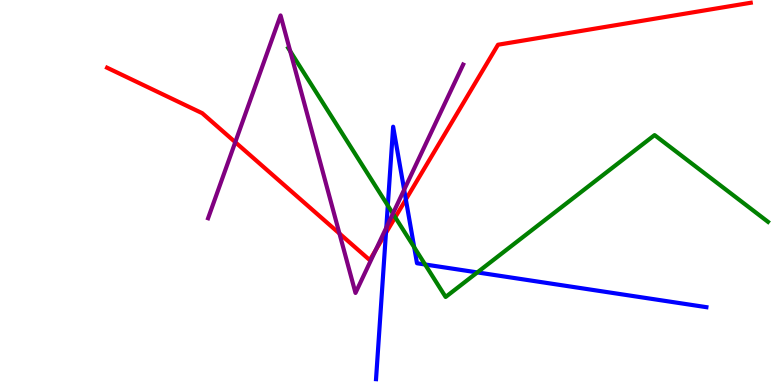[{'lines': ['blue', 'red'], 'intersections': [{'x': 4.98, 'y': 3.95}, {'x': 5.24, 'y': 4.82}]}, {'lines': ['green', 'red'], 'intersections': [{'x': 5.1, 'y': 4.36}]}, {'lines': ['purple', 'red'], 'intersections': [{'x': 3.04, 'y': 6.31}, {'x': 4.38, 'y': 3.93}, {'x': 4.85, 'y': 3.5}]}, {'lines': ['blue', 'green'], 'intersections': [{'x': 5.0, 'y': 4.66}, {'x': 5.34, 'y': 3.58}, {'x': 5.48, 'y': 3.13}, {'x': 6.16, 'y': 2.92}]}, {'lines': ['blue', 'purple'], 'intersections': [{'x': 4.98, 'y': 4.09}, {'x': 5.21, 'y': 5.07}]}, {'lines': ['green', 'purple'], 'intersections': [{'x': 3.74, 'y': 8.67}, {'x': 5.07, 'y': 4.45}]}]